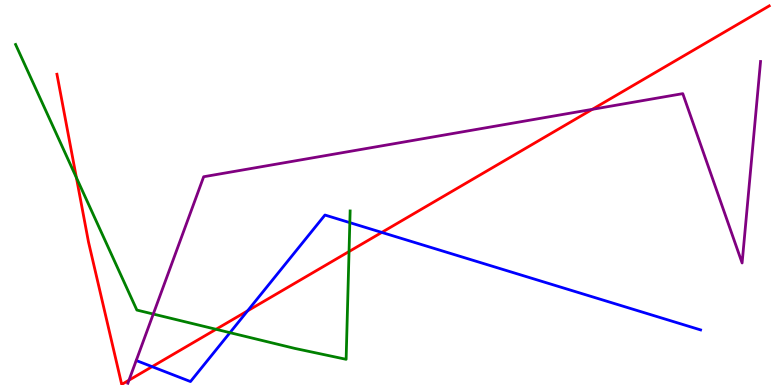[{'lines': ['blue', 'red'], 'intersections': [{'x': 1.96, 'y': 0.476}, {'x': 3.19, 'y': 1.93}, {'x': 4.93, 'y': 3.96}]}, {'lines': ['green', 'red'], 'intersections': [{'x': 0.986, 'y': 5.39}, {'x': 2.79, 'y': 1.45}, {'x': 4.5, 'y': 3.47}]}, {'lines': ['purple', 'red'], 'intersections': [{'x': 1.66, 'y': 0.125}, {'x': 7.64, 'y': 7.16}]}, {'lines': ['blue', 'green'], 'intersections': [{'x': 2.97, 'y': 1.36}, {'x': 4.51, 'y': 4.22}]}, {'lines': ['blue', 'purple'], 'intersections': []}, {'lines': ['green', 'purple'], 'intersections': [{'x': 1.98, 'y': 1.84}]}]